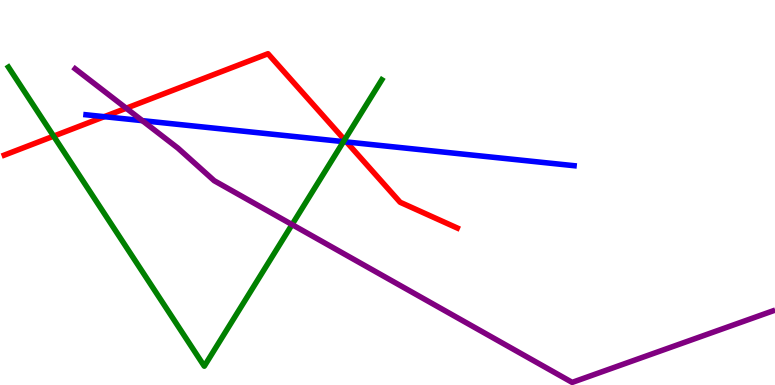[{'lines': ['blue', 'red'], 'intersections': [{'x': 1.35, 'y': 6.97}, {'x': 4.47, 'y': 6.31}]}, {'lines': ['green', 'red'], 'intersections': [{'x': 0.692, 'y': 6.46}, {'x': 4.45, 'y': 6.37}]}, {'lines': ['purple', 'red'], 'intersections': [{'x': 1.63, 'y': 7.19}]}, {'lines': ['blue', 'green'], 'intersections': [{'x': 4.43, 'y': 6.32}]}, {'lines': ['blue', 'purple'], 'intersections': [{'x': 1.84, 'y': 6.87}]}, {'lines': ['green', 'purple'], 'intersections': [{'x': 3.77, 'y': 4.17}]}]